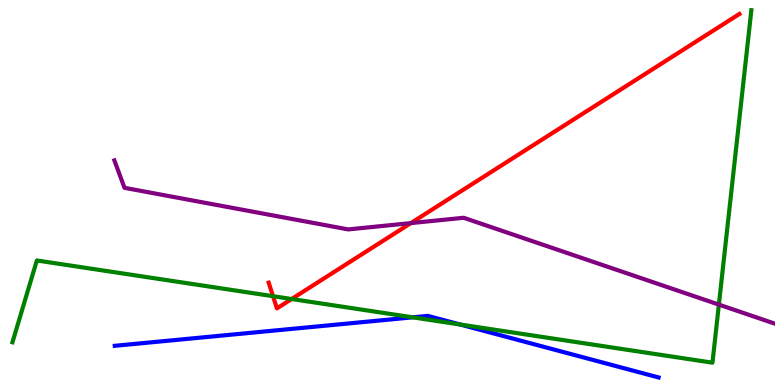[{'lines': ['blue', 'red'], 'intersections': []}, {'lines': ['green', 'red'], 'intersections': [{'x': 3.52, 'y': 2.31}, {'x': 3.76, 'y': 2.23}]}, {'lines': ['purple', 'red'], 'intersections': [{'x': 5.3, 'y': 4.21}]}, {'lines': ['blue', 'green'], 'intersections': [{'x': 5.32, 'y': 1.76}, {'x': 5.94, 'y': 1.57}]}, {'lines': ['blue', 'purple'], 'intersections': []}, {'lines': ['green', 'purple'], 'intersections': [{'x': 9.28, 'y': 2.09}]}]